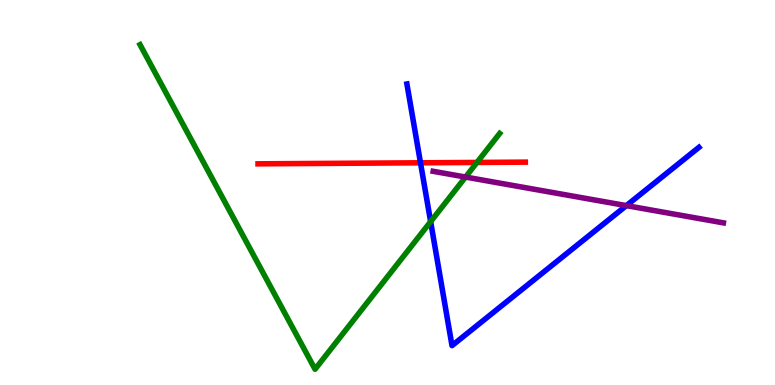[{'lines': ['blue', 'red'], 'intersections': [{'x': 5.43, 'y': 5.77}]}, {'lines': ['green', 'red'], 'intersections': [{'x': 6.15, 'y': 5.78}]}, {'lines': ['purple', 'red'], 'intersections': []}, {'lines': ['blue', 'green'], 'intersections': [{'x': 5.56, 'y': 4.24}]}, {'lines': ['blue', 'purple'], 'intersections': [{'x': 8.08, 'y': 4.66}]}, {'lines': ['green', 'purple'], 'intersections': [{'x': 6.01, 'y': 5.4}]}]